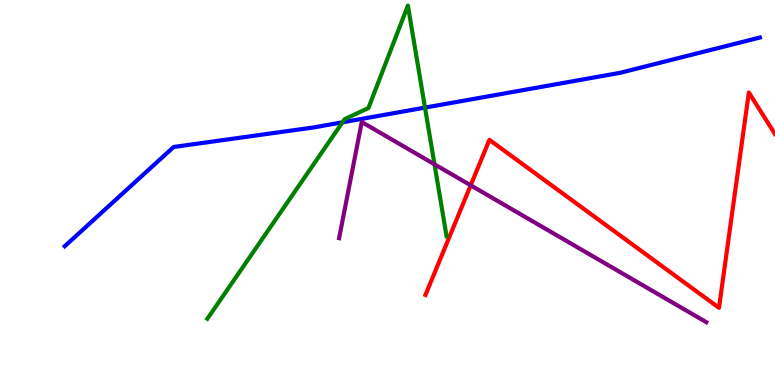[{'lines': ['blue', 'red'], 'intersections': []}, {'lines': ['green', 'red'], 'intersections': []}, {'lines': ['purple', 'red'], 'intersections': [{'x': 6.07, 'y': 5.19}]}, {'lines': ['blue', 'green'], 'intersections': [{'x': 4.42, 'y': 6.82}, {'x': 5.48, 'y': 7.21}]}, {'lines': ['blue', 'purple'], 'intersections': []}, {'lines': ['green', 'purple'], 'intersections': [{'x': 5.61, 'y': 5.73}]}]